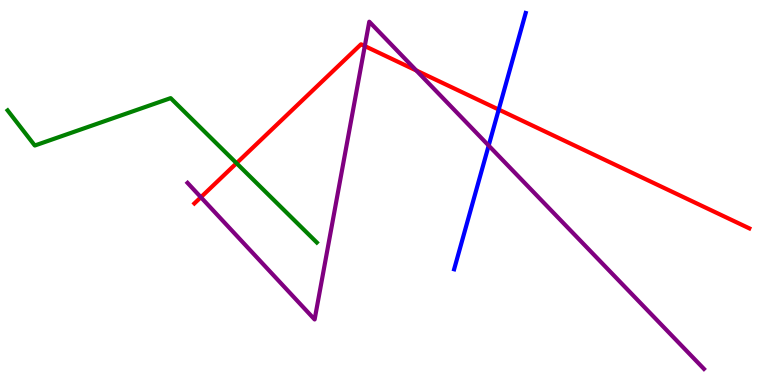[{'lines': ['blue', 'red'], 'intersections': [{'x': 6.44, 'y': 7.15}]}, {'lines': ['green', 'red'], 'intersections': [{'x': 3.05, 'y': 5.76}]}, {'lines': ['purple', 'red'], 'intersections': [{'x': 2.59, 'y': 4.88}, {'x': 4.71, 'y': 8.8}, {'x': 5.37, 'y': 8.17}]}, {'lines': ['blue', 'green'], 'intersections': []}, {'lines': ['blue', 'purple'], 'intersections': [{'x': 6.31, 'y': 6.22}]}, {'lines': ['green', 'purple'], 'intersections': []}]